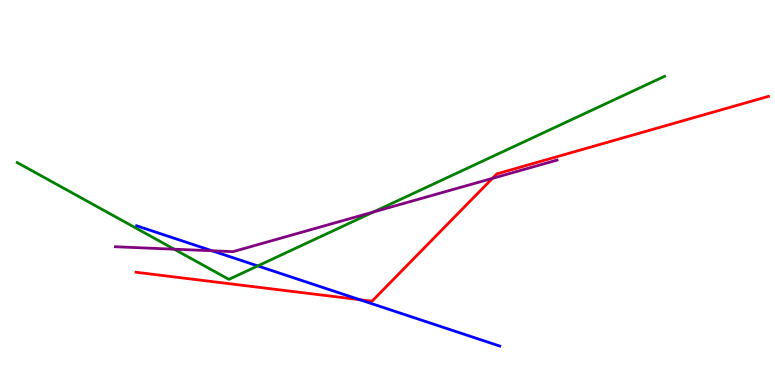[{'lines': ['blue', 'red'], 'intersections': [{'x': 4.64, 'y': 2.22}]}, {'lines': ['green', 'red'], 'intersections': []}, {'lines': ['purple', 'red'], 'intersections': [{'x': 6.35, 'y': 5.37}]}, {'lines': ['blue', 'green'], 'intersections': [{'x': 3.33, 'y': 3.09}]}, {'lines': ['blue', 'purple'], 'intersections': [{'x': 2.74, 'y': 3.49}]}, {'lines': ['green', 'purple'], 'intersections': [{'x': 2.25, 'y': 3.53}, {'x': 4.82, 'y': 4.49}]}]